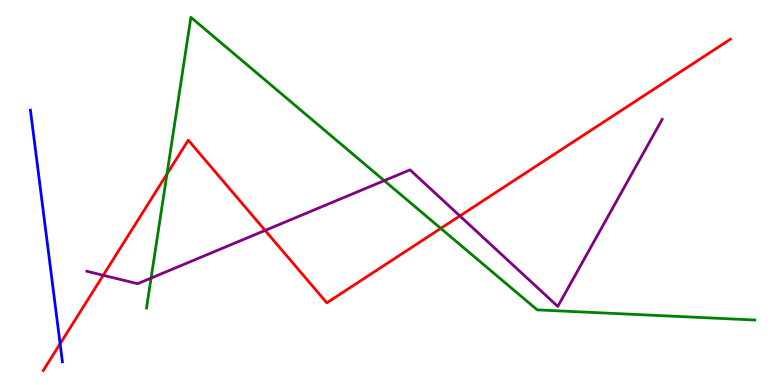[{'lines': ['blue', 'red'], 'intersections': [{'x': 0.776, 'y': 1.07}]}, {'lines': ['green', 'red'], 'intersections': [{'x': 2.15, 'y': 5.48}, {'x': 5.69, 'y': 4.07}]}, {'lines': ['purple', 'red'], 'intersections': [{'x': 1.33, 'y': 2.85}, {'x': 3.42, 'y': 4.01}, {'x': 5.93, 'y': 4.39}]}, {'lines': ['blue', 'green'], 'intersections': []}, {'lines': ['blue', 'purple'], 'intersections': []}, {'lines': ['green', 'purple'], 'intersections': [{'x': 1.95, 'y': 2.78}, {'x': 4.96, 'y': 5.31}]}]